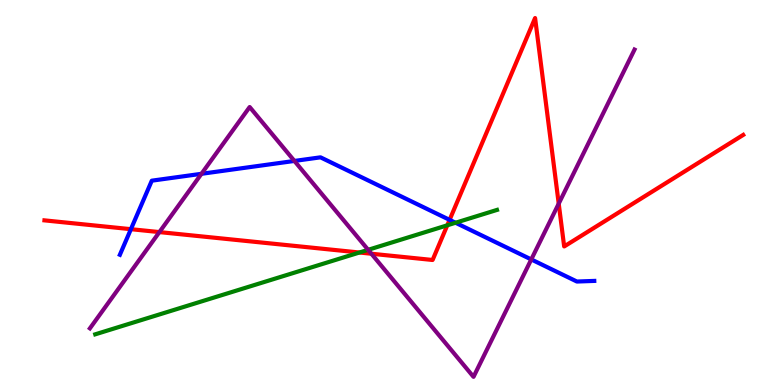[{'lines': ['blue', 'red'], 'intersections': [{'x': 1.69, 'y': 4.05}, {'x': 5.8, 'y': 4.29}]}, {'lines': ['green', 'red'], 'intersections': [{'x': 4.64, 'y': 3.44}, {'x': 5.77, 'y': 4.15}]}, {'lines': ['purple', 'red'], 'intersections': [{'x': 2.06, 'y': 3.97}, {'x': 4.79, 'y': 3.41}, {'x': 7.21, 'y': 4.71}]}, {'lines': ['blue', 'green'], 'intersections': [{'x': 5.88, 'y': 4.21}]}, {'lines': ['blue', 'purple'], 'intersections': [{'x': 2.6, 'y': 5.49}, {'x': 3.8, 'y': 5.82}, {'x': 6.86, 'y': 3.26}]}, {'lines': ['green', 'purple'], 'intersections': [{'x': 4.75, 'y': 3.51}]}]